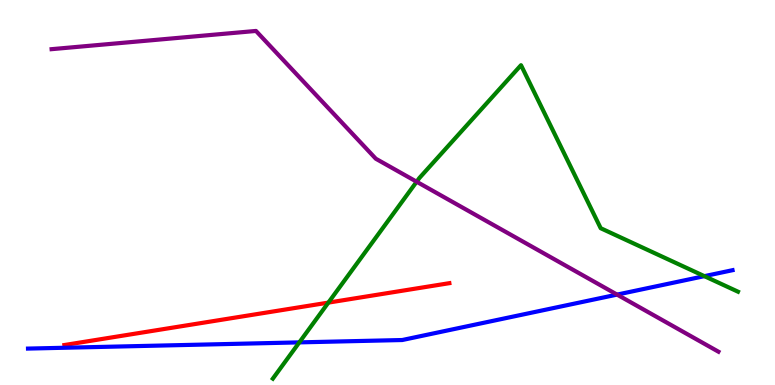[{'lines': ['blue', 'red'], 'intersections': []}, {'lines': ['green', 'red'], 'intersections': [{'x': 4.24, 'y': 2.14}]}, {'lines': ['purple', 'red'], 'intersections': []}, {'lines': ['blue', 'green'], 'intersections': [{'x': 3.86, 'y': 1.11}, {'x': 9.09, 'y': 2.83}]}, {'lines': ['blue', 'purple'], 'intersections': [{'x': 7.96, 'y': 2.35}]}, {'lines': ['green', 'purple'], 'intersections': [{'x': 5.38, 'y': 5.28}]}]